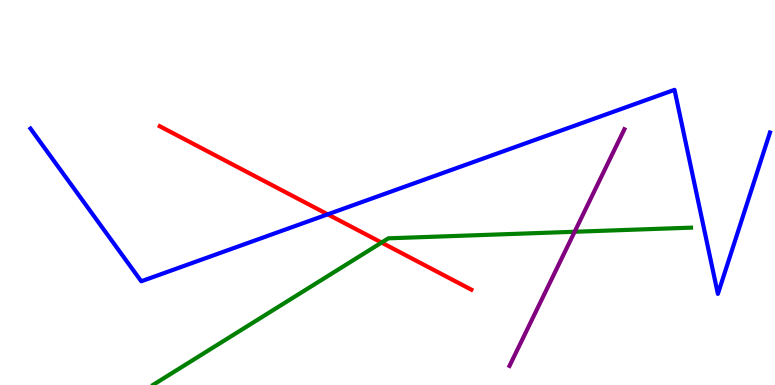[{'lines': ['blue', 'red'], 'intersections': [{'x': 4.23, 'y': 4.43}]}, {'lines': ['green', 'red'], 'intersections': [{'x': 4.92, 'y': 3.7}]}, {'lines': ['purple', 'red'], 'intersections': []}, {'lines': ['blue', 'green'], 'intersections': []}, {'lines': ['blue', 'purple'], 'intersections': []}, {'lines': ['green', 'purple'], 'intersections': [{'x': 7.41, 'y': 3.98}]}]